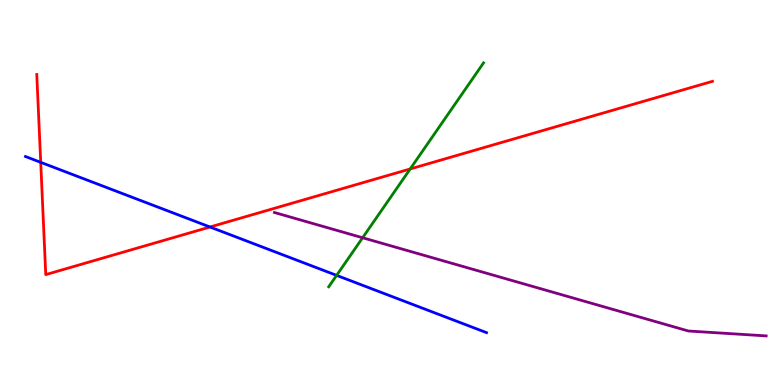[{'lines': ['blue', 'red'], 'intersections': [{'x': 0.525, 'y': 5.78}, {'x': 2.71, 'y': 4.1}]}, {'lines': ['green', 'red'], 'intersections': [{'x': 5.29, 'y': 5.61}]}, {'lines': ['purple', 'red'], 'intersections': []}, {'lines': ['blue', 'green'], 'intersections': [{'x': 4.34, 'y': 2.85}]}, {'lines': ['blue', 'purple'], 'intersections': []}, {'lines': ['green', 'purple'], 'intersections': [{'x': 4.68, 'y': 3.82}]}]